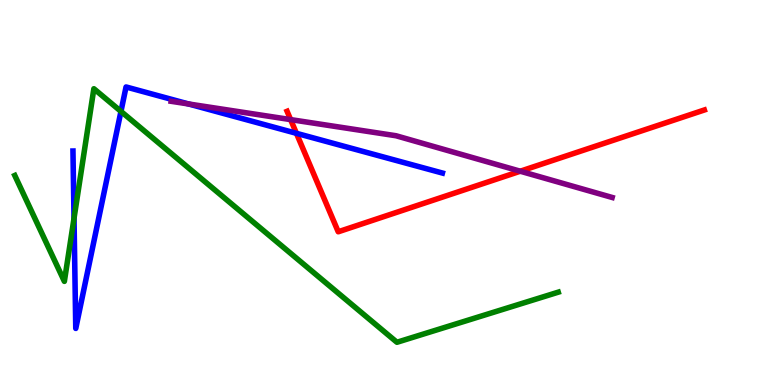[{'lines': ['blue', 'red'], 'intersections': [{'x': 3.83, 'y': 6.54}]}, {'lines': ['green', 'red'], 'intersections': []}, {'lines': ['purple', 'red'], 'intersections': [{'x': 3.75, 'y': 6.89}, {'x': 6.71, 'y': 5.55}]}, {'lines': ['blue', 'green'], 'intersections': [{'x': 0.955, 'y': 4.33}, {'x': 1.56, 'y': 7.11}]}, {'lines': ['blue', 'purple'], 'intersections': [{'x': 2.43, 'y': 7.3}]}, {'lines': ['green', 'purple'], 'intersections': []}]